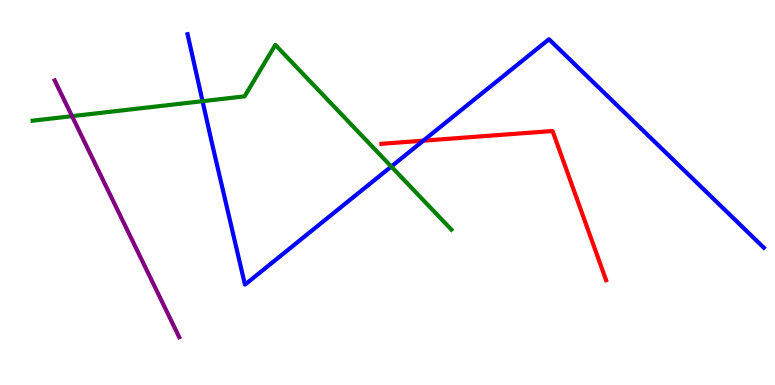[{'lines': ['blue', 'red'], 'intersections': [{'x': 5.46, 'y': 6.35}]}, {'lines': ['green', 'red'], 'intersections': []}, {'lines': ['purple', 'red'], 'intersections': []}, {'lines': ['blue', 'green'], 'intersections': [{'x': 2.61, 'y': 7.37}, {'x': 5.05, 'y': 5.67}]}, {'lines': ['blue', 'purple'], 'intersections': []}, {'lines': ['green', 'purple'], 'intersections': [{'x': 0.929, 'y': 6.98}]}]